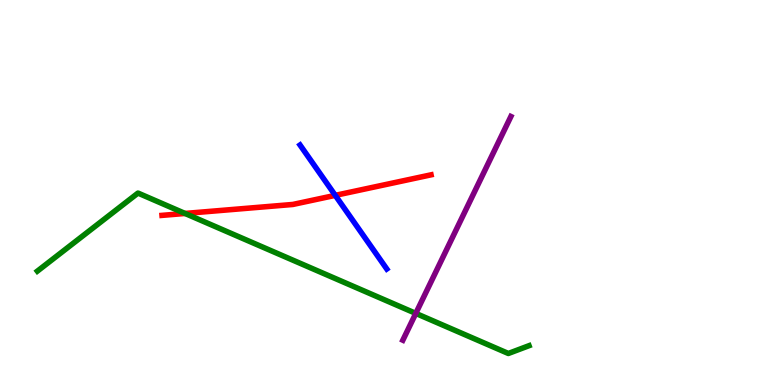[{'lines': ['blue', 'red'], 'intersections': [{'x': 4.33, 'y': 4.93}]}, {'lines': ['green', 'red'], 'intersections': [{'x': 2.39, 'y': 4.46}]}, {'lines': ['purple', 'red'], 'intersections': []}, {'lines': ['blue', 'green'], 'intersections': []}, {'lines': ['blue', 'purple'], 'intersections': []}, {'lines': ['green', 'purple'], 'intersections': [{'x': 5.37, 'y': 1.86}]}]